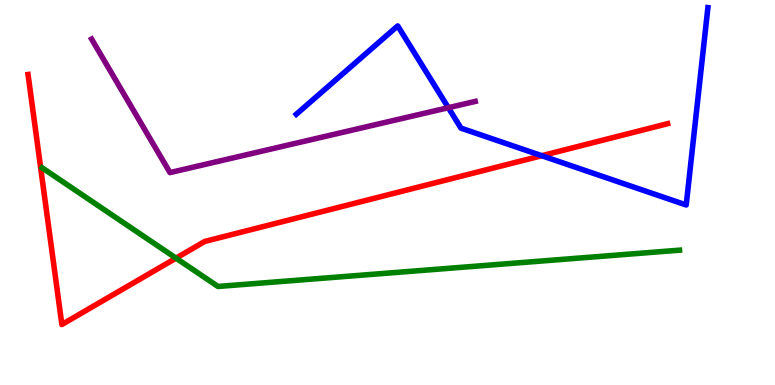[{'lines': ['blue', 'red'], 'intersections': [{'x': 6.99, 'y': 5.96}]}, {'lines': ['green', 'red'], 'intersections': [{'x': 2.27, 'y': 3.29}]}, {'lines': ['purple', 'red'], 'intersections': []}, {'lines': ['blue', 'green'], 'intersections': []}, {'lines': ['blue', 'purple'], 'intersections': [{'x': 5.79, 'y': 7.2}]}, {'lines': ['green', 'purple'], 'intersections': []}]